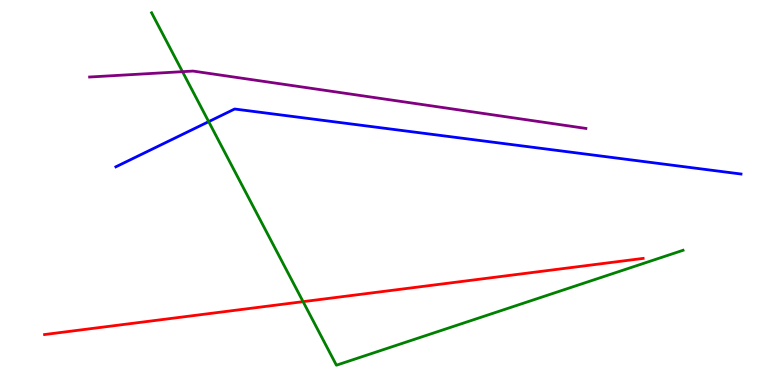[{'lines': ['blue', 'red'], 'intersections': []}, {'lines': ['green', 'red'], 'intersections': [{'x': 3.91, 'y': 2.16}]}, {'lines': ['purple', 'red'], 'intersections': []}, {'lines': ['blue', 'green'], 'intersections': [{'x': 2.69, 'y': 6.84}]}, {'lines': ['blue', 'purple'], 'intersections': []}, {'lines': ['green', 'purple'], 'intersections': [{'x': 2.35, 'y': 8.14}]}]